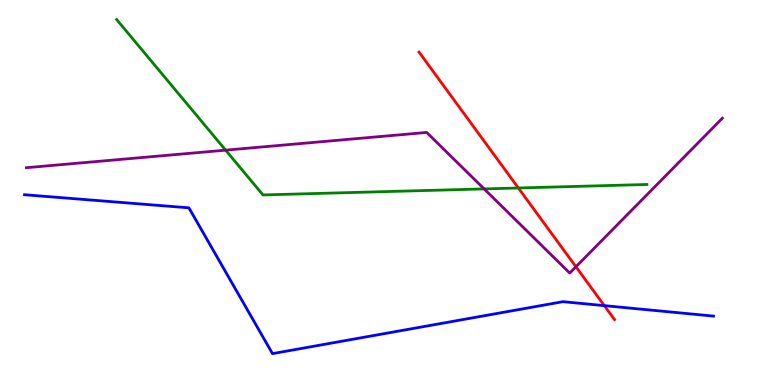[{'lines': ['blue', 'red'], 'intersections': [{'x': 7.8, 'y': 2.06}]}, {'lines': ['green', 'red'], 'intersections': [{'x': 6.69, 'y': 5.12}]}, {'lines': ['purple', 'red'], 'intersections': [{'x': 7.43, 'y': 3.07}]}, {'lines': ['blue', 'green'], 'intersections': []}, {'lines': ['blue', 'purple'], 'intersections': []}, {'lines': ['green', 'purple'], 'intersections': [{'x': 2.91, 'y': 6.1}, {'x': 6.25, 'y': 5.09}]}]